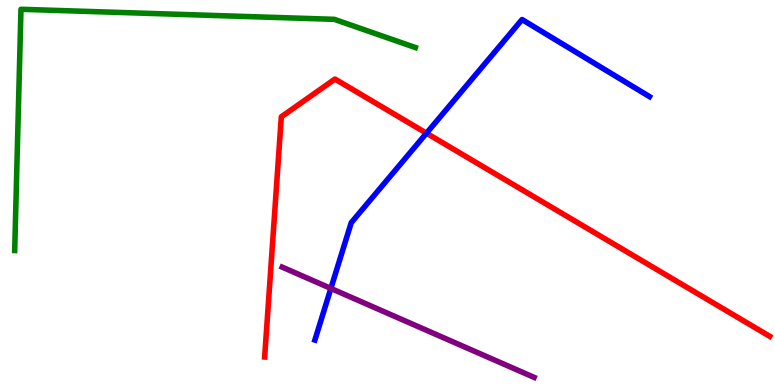[{'lines': ['blue', 'red'], 'intersections': [{'x': 5.5, 'y': 6.54}]}, {'lines': ['green', 'red'], 'intersections': []}, {'lines': ['purple', 'red'], 'intersections': []}, {'lines': ['blue', 'green'], 'intersections': []}, {'lines': ['blue', 'purple'], 'intersections': [{'x': 4.27, 'y': 2.51}]}, {'lines': ['green', 'purple'], 'intersections': []}]